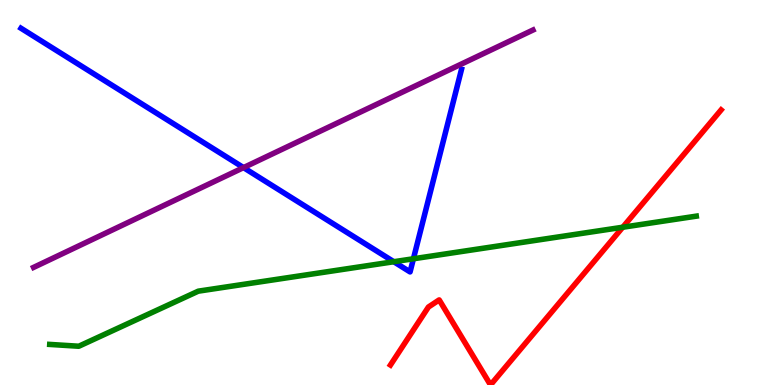[{'lines': ['blue', 'red'], 'intersections': []}, {'lines': ['green', 'red'], 'intersections': [{'x': 8.04, 'y': 4.1}]}, {'lines': ['purple', 'red'], 'intersections': []}, {'lines': ['blue', 'green'], 'intersections': [{'x': 5.08, 'y': 3.2}, {'x': 5.33, 'y': 3.28}]}, {'lines': ['blue', 'purple'], 'intersections': [{'x': 3.14, 'y': 5.65}]}, {'lines': ['green', 'purple'], 'intersections': []}]